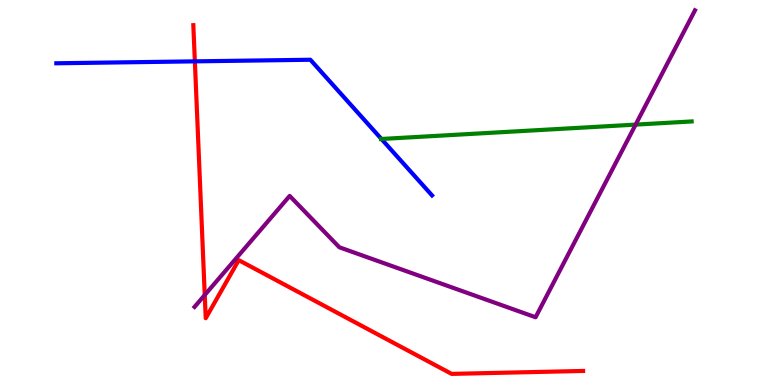[{'lines': ['blue', 'red'], 'intersections': [{'x': 2.51, 'y': 8.41}]}, {'lines': ['green', 'red'], 'intersections': []}, {'lines': ['purple', 'red'], 'intersections': [{'x': 2.64, 'y': 2.34}]}, {'lines': ['blue', 'green'], 'intersections': [{'x': 4.92, 'y': 6.39}]}, {'lines': ['blue', 'purple'], 'intersections': []}, {'lines': ['green', 'purple'], 'intersections': [{'x': 8.2, 'y': 6.76}]}]